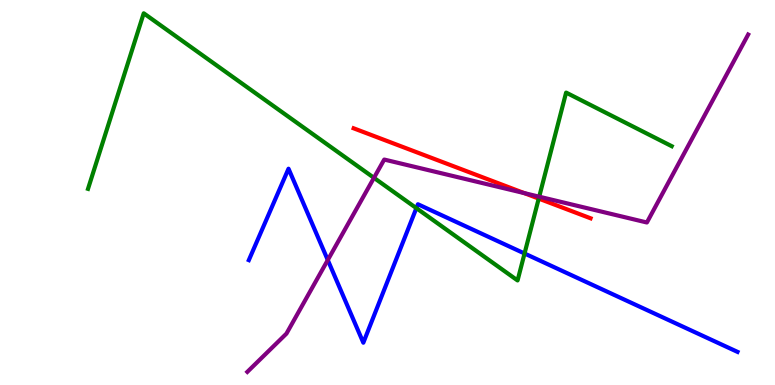[{'lines': ['blue', 'red'], 'intersections': []}, {'lines': ['green', 'red'], 'intersections': [{'x': 6.95, 'y': 4.84}]}, {'lines': ['purple', 'red'], 'intersections': [{'x': 6.77, 'y': 4.98}]}, {'lines': ['blue', 'green'], 'intersections': [{'x': 5.37, 'y': 4.59}, {'x': 6.77, 'y': 3.42}]}, {'lines': ['blue', 'purple'], 'intersections': [{'x': 4.23, 'y': 3.25}]}, {'lines': ['green', 'purple'], 'intersections': [{'x': 4.83, 'y': 5.38}, {'x': 6.96, 'y': 4.89}]}]